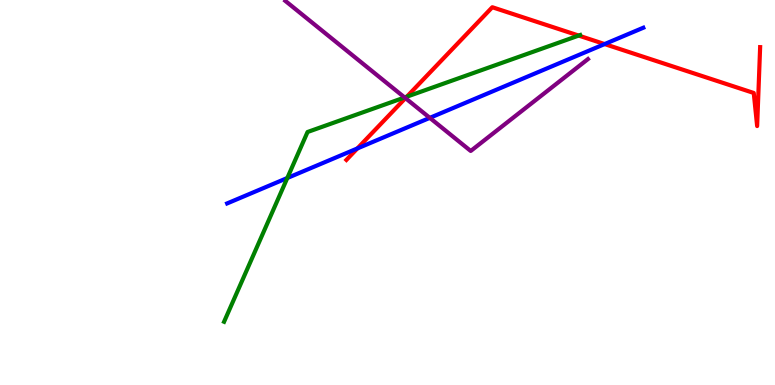[{'lines': ['blue', 'red'], 'intersections': [{'x': 4.61, 'y': 6.14}, {'x': 7.8, 'y': 8.86}]}, {'lines': ['green', 'red'], 'intersections': [{'x': 5.25, 'y': 7.49}, {'x': 7.47, 'y': 9.08}]}, {'lines': ['purple', 'red'], 'intersections': [{'x': 5.23, 'y': 7.45}]}, {'lines': ['blue', 'green'], 'intersections': [{'x': 3.71, 'y': 5.38}]}, {'lines': ['blue', 'purple'], 'intersections': [{'x': 5.55, 'y': 6.94}]}, {'lines': ['green', 'purple'], 'intersections': [{'x': 5.22, 'y': 7.47}]}]